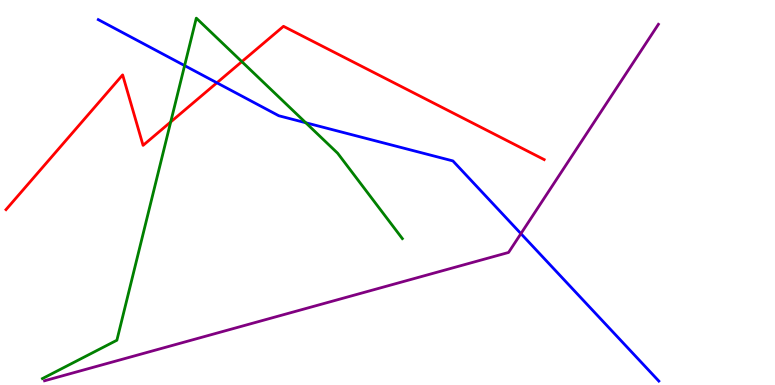[{'lines': ['blue', 'red'], 'intersections': [{'x': 2.8, 'y': 7.85}]}, {'lines': ['green', 'red'], 'intersections': [{'x': 2.2, 'y': 6.83}, {'x': 3.12, 'y': 8.4}]}, {'lines': ['purple', 'red'], 'intersections': []}, {'lines': ['blue', 'green'], 'intersections': [{'x': 2.38, 'y': 8.3}, {'x': 3.95, 'y': 6.81}]}, {'lines': ['blue', 'purple'], 'intersections': [{'x': 6.72, 'y': 3.93}]}, {'lines': ['green', 'purple'], 'intersections': []}]